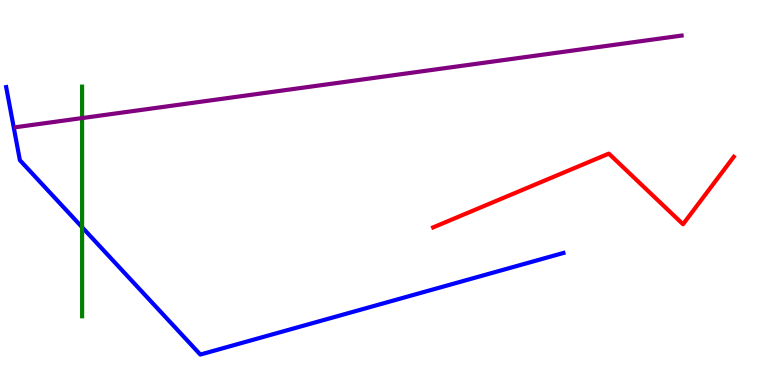[{'lines': ['blue', 'red'], 'intersections': []}, {'lines': ['green', 'red'], 'intersections': []}, {'lines': ['purple', 'red'], 'intersections': []}, {'lines': ['blue', 'green'], 'intersections': [{'x': 1.06, 'y': 4.1}]}, {'lines': ['blue', 'purple'], 'intersections': []}, {'lines': ['green', 'purple'], 'intersections': [{'x': 1.06, 'y': 6.93}]}]